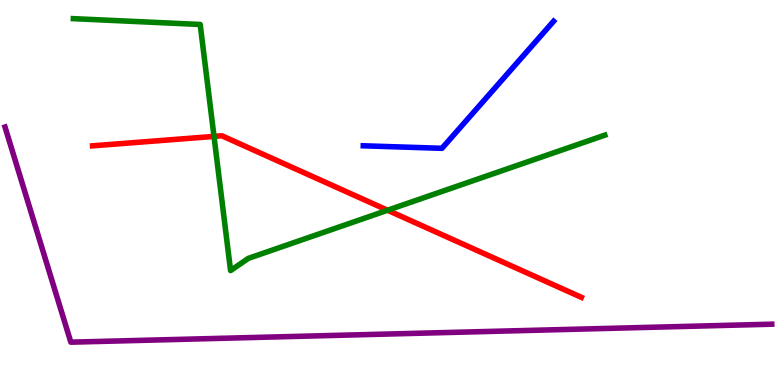[{'lines': ['blue', 'red'], 'intersections': []}, {'lines': ['green', 'red'], 'intersections': [{'x': 2.76, 'y': 6.46}, {'x': 5.0, 'y': 4.54}]}, {'lines': ['purple', 'red'], 'intersections': []}, {'lines': ['blue', 'green'], 'intersections': []}, {'lines': ['blue', 'purple'], 'intersections': []}, {'lines': ['green', 'purple'], 'intersections': []}]